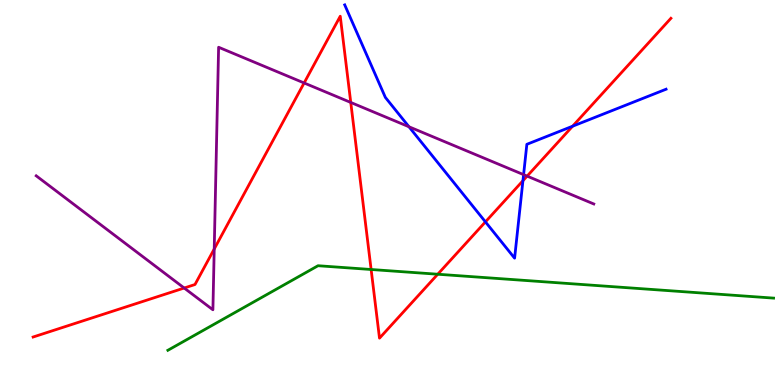[{'lines': ['blue', 'red'], 'intersections': [{'x': 6.26, 'y': 4.24}, {'x': 6.75, 'y': 5.31}, {'x': 7.39, 'y': 6.72}]}, {'lines': ['green', 'red'], 'intersections': [{'x': 4.79, 'y': 3.0}, {'x': 5.65, 'y': 2.88}]}, {'lines': ['purple', 'red'], 'intersections': [{'x': 2.38, 'y': 2.52}, {'x': 2.76, 'y': 3.53}, {'x': 3.92, 'y': 7.85}, {'x': 4.53, 'y': 7.34}, {'x': 6.8, 'y': 5.43}]}, {'lines': ['blue', 'green'], 'intersections': []}, {'lines': ['blue', 'purple'], 'intersections': [{'x': 5.28, 'y': 6.71}, {'x': 6.76, 'y': 5.46}]}, {'lines': ['green', 'purple'], 'intersections': []}]